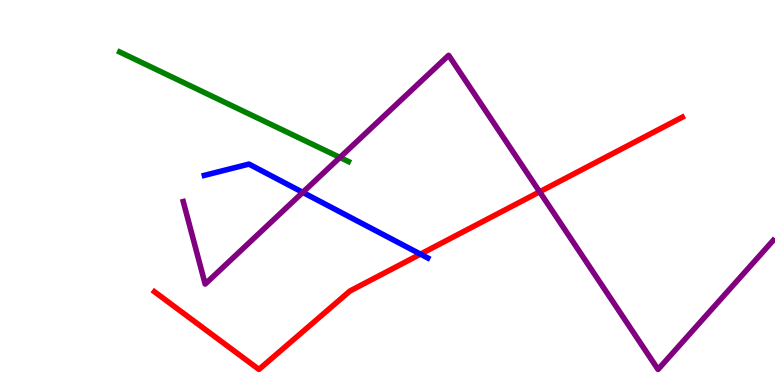[{'lines': ['blue', 'red'], 'intersections': [{'x': 5.43, 'y': 3.4}]}, {'lines': ['green', 'red'], 'intersections': []}, {'lines': ['purple', 'red'], 'intersections': [{'x': 6.96, 'y': 5.02}]}, {'lines': ['blue', 'green'], 'intersections': []}, {'lines': ['blue', 'purple'], 'intersections': [{'x': 3.91, 'y': 5.0}]}, {'lines': ['green', 'purple'], 'intersections': [{'x': 4.39, 'y': 5.91}]}]